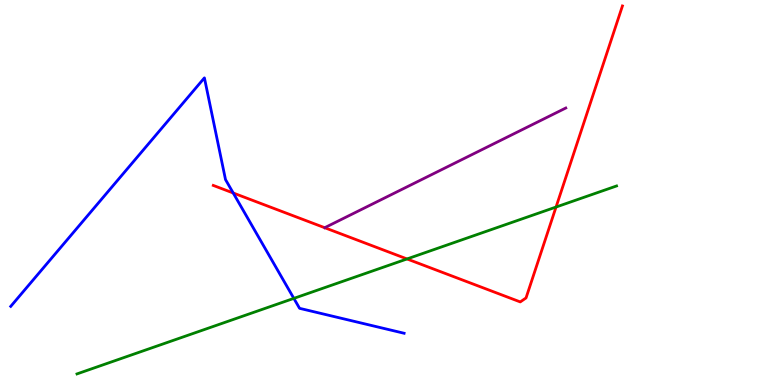[{'lines': ['blue', 'red'], 'intersections': [{'x': 3.01, 'y': 4.99}]}, {'lines': ['green', 'red'], 'intersections': [{'x': 5.25, 'y': 3.27}, {'x': 7.17, 'y': 4.62}]}, {'lines': ['purple', 'red'], 'intersections': []}, {'lines': ['blue', 'green'], 'intersections': [{'x': 3.79, 'y': 2.25}]}, {'lines': ['blue', 'purple'], 'intersections': []}, {'lines': ['green', 'purple'], 'intersections': []}]